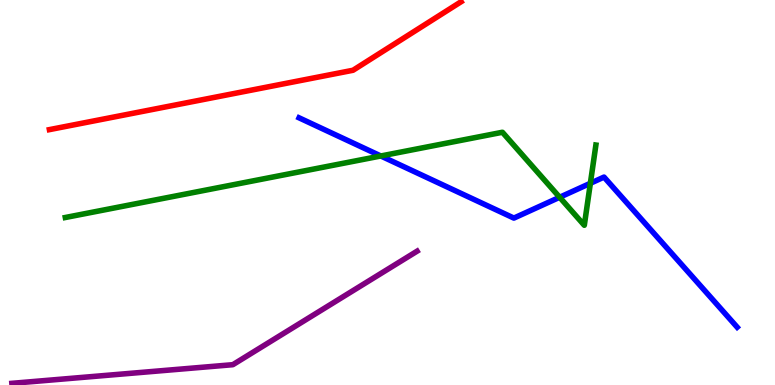[{'lines': ['blue', 'red'], 'intersections': []}, {'lines': ['green', 'red'], 'intersections': []}, {'lines': ['purple', 'red'], 'intersections': []}, {'lines': ['blue', 'green'], 'intersections': [{'x': 4.91, 'y': 5.95}, {'x': 7.22, 'y': 4.88}, {'x': 7.62, 'y': 5.24}]}, {'lines': ['blue', 'purple'], 'intersections': []}, {'lines': ['green', 'purple'], 'intersections': []}]